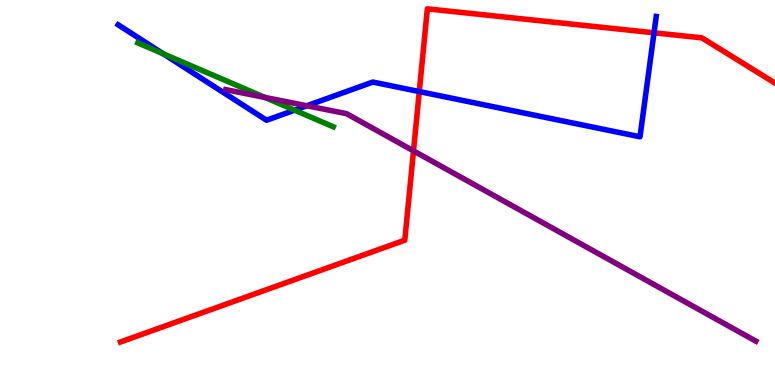[{'lines': ['blue', 'red'], 'intersections': [{'x': 5.41, 'y': 7.62}, {'x': 8.44, 'y': 9.15}]}, {'lines': ['green', 'red'], 'intersections': []}, {'lines': ['purple', 'red'], 'intersections': [{'x': 5.34, 'y': 6.08}]}, {'lines': ['blue', 'green'], 'intersections': [{'x': 2.11, 'y': 8.6}, {'x': 3.8, 'y': 7.14}]}, {'lines': ['blue', 'purple'], 'intersections': [{'x': 3.96, 'y': 7.25}]}, {'lines': ['green', 'purple'], 'intersections': [{'x': 3.42, 'y': 7.47}]}]